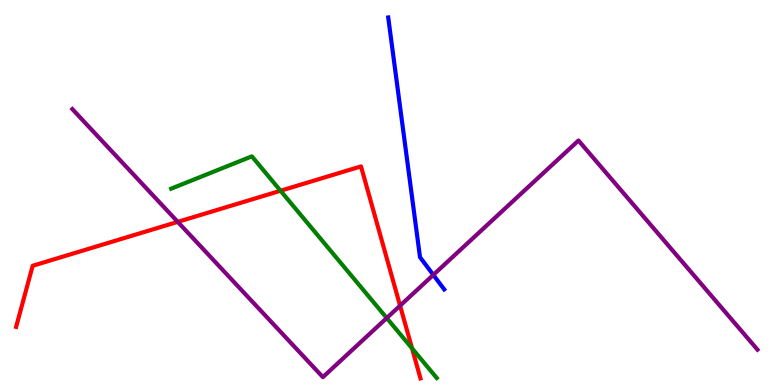[{'lines': ['blue', 'red'], 'intersections': []}, {'lines': ['green', 'red'], 'intersections': [{'x': 3.62, 'y': 5.05}, {'x': 5.32, 'y': 0.952}]}, {'lines': ['purple', 'red'], 'intersections': [{'x': 2.29, 'y': 4.24}, {'x': 5.16, 'y': 2.06}]}, {'lines': ['blue', 'green'], 'intersections': []}, {'lines': ['blue', 'purple'], 'intersections': [{'x': 5.59, 'y': 2.86}]}, {'lines': ['green', 'purple'], 'intersections': [{'x': 4.99, 'y': 1.74}]}]